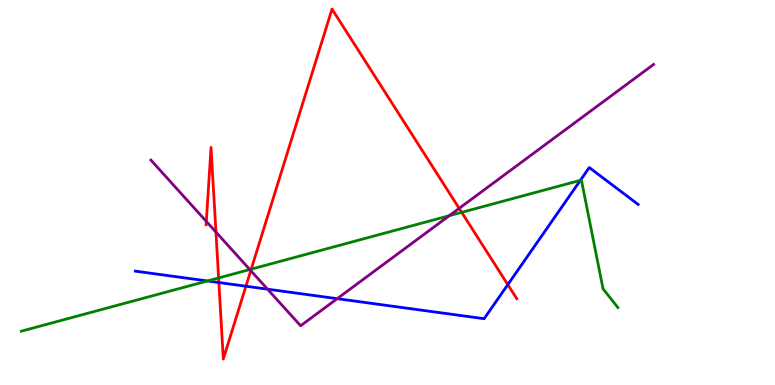[{'lines': ['blue', 'red'], 'intersections': [{'x': 2.82, 'y': 2.66}, {'x': 3.17, 'y': 2.57}, {'x': 6.55, 'y': 2.61}]}, {'lines': ['green', 'red'], 'intersections': [{'x': 2.82, 'y': 2.78}, {'x': 3.24, 'y': 3.01}, {'x': 5.96, 'y': 4.48}]}, {'lines': ['purple', 'red'], 'intersections': [{'x': 2.66, 'y': 4.25}, {'x': 2.79, 'y': 3.97}, {'x': 3.24, 'y': 2.97}, {'x': 5.92, 'y': 4.59}]}, {'lines': ['blue', 'green'], 'intersections': [{'x': 2.68, 'y': 2.7}, {'x': 7.49, 'y': 5.32}]}, {'lines': ['blue', 'purple'], 'intersections': [{'x': 3.45, 'y': 2.49}, {'x': 4.35, 'y': 2.24}]}, {'lines': ['green', 'purple'], 'intersections': [{'x': 3.22, 'y': 3.0}, {'x': 5.8, 'y': 4.4}]}]